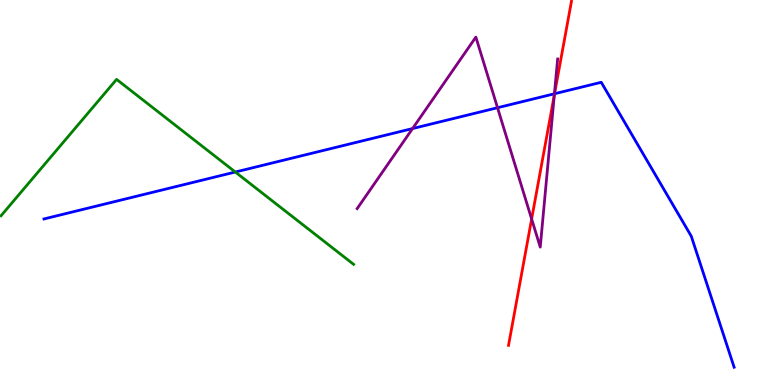[{'lines': ['blue', 'red'], 'intersections': [{'x': 7.16, 'y': 7.57}]}, {'lines': ['green', 'red'], 'intersections': []}, {'lines': ['purple', 'red'], 'intersections': [{'x': 6.86, 'y': 4.31}, {'x': 7.15, 'y': 7.53}]}, {'lines': ['blue', 'green'], 'intersections': [{'x': 3.04, 'y': 5.53}]}, {'lines': ['blue', 'purple'], 'intersections': [{'x': 5.32, 'y': 6.66}, {'x': 6.42, 'y': 7.2}, {'x': 7.15, 'y': 7.56}]}, {'lines': ['green', 'purple'], 'intersections': []}]